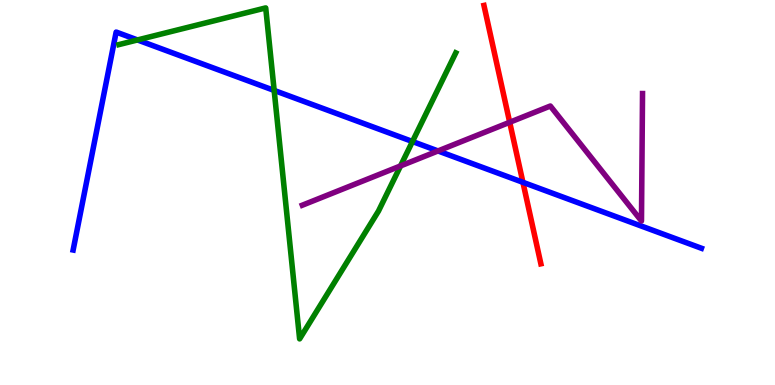[{'lines': ['blue', 'red'], 'intersections': [{'x': 6.75, 'y': 5.26}]}, {'lines': ['green', 'red'], 'intersections': []}, {'lines': ['purple', 'red'], 'intersections': [{'x': 6.58, 'y': 6.82}]}, {'lines': ['blue', 'green'], 'intersections': [{'x': 1.77, 'y': 8.96}, {'x': 3.54, 'y': 7.65}, {'x': 5.32, 'y': 6.32}]}, {'lines': ['blue', 'purple'], 'intersections': [{'x': 5.65, 'y': 6.08}]}, {'lines': ['green', 'purple'], 'intersections': [{'x': 5.17, 'y': 5.69}]}]